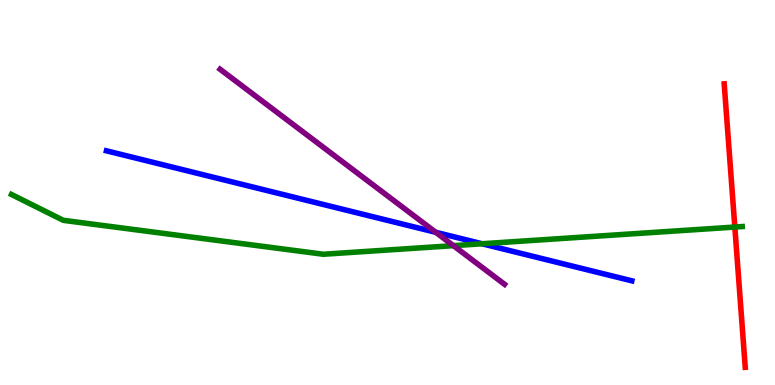[{'lines': ['blue', 'red'], 'intersections': []}, {'lines': ['green', 'red'], 'intersections': [{'x': 9.48, 'y': 4.1}]}, {'lines': ['purple', 'red'], 'intersections': []}, {'lines': ['blue', 'green'], 'intersections': [{'x': 6.22, 'y': 3.67}]}, {'lines': ['blue', 'purple'], 'intersections': [{'x': 5.62, 'y': 3.97}]}, {'lines': ['green', 'purple'], 'intersections': [{'x': 5.85, 'y': 3.62}]}]